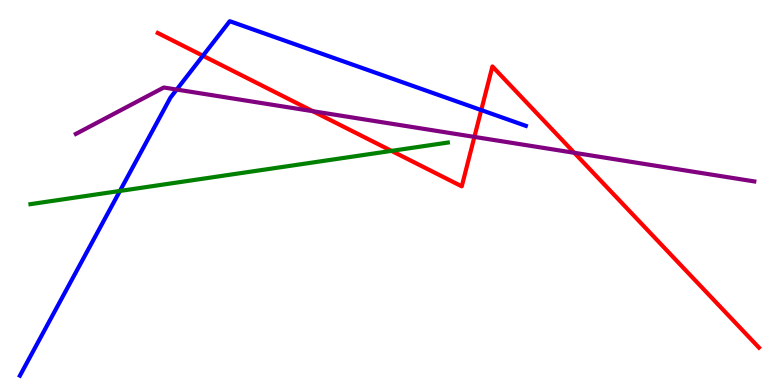[{'lines': ['blue', 'red'], 'intersections': [{'x': 2.62, 'y': 8.55}, {'x': 6.21, 'y': 7.14}]}, {'lines': ['green', 'red'], 'intersections': [{'x': 5.05, 'y': 6.08}]}, {'lines': ['purple', 'red'], 'intersections': [{'x': 4.04, 'y': 7.11}, {'x': 6.12, 'y': 6.44}, {'x': 7.41, 'y': 6.03}]}, {'lines': ['blue', 'green'], 'intersections': [{'x': 1.55, 'y': 5.04}]}, {'lines': ['blue', 'purple'], 'intersections': [{'x': 2.28, 'y': 7.67}]}, {'lines': ['green', 'purple'], 'intersections': []}]